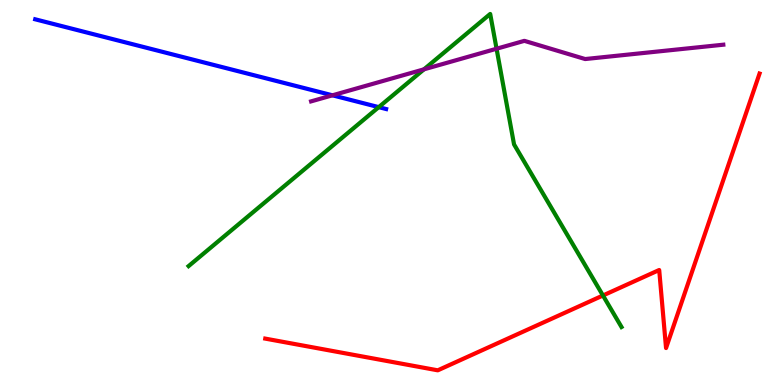[{'lines': ['blue', 'red'], 'intersections': []}, {'lines': ['green', 'red'], 'intersections': [{'x': 7.78, 'y': 2.32}]}, {'lines': ['purple', 'red'], 'intersections': []}, {'lines': ['blue', 'green'], 'intersections': [{'x': 4.89, 'y': 7.22}]}, {'lines': ['blue', 'purple'], 'intersections': [{'x': 4.29, 'y': 7.52}]}, {'lines': ['green', 'purple'], 'intersections': [{'x': 5.47, 'y': 8.2}, {'x': 6.41, 'y': 8.73}]}]